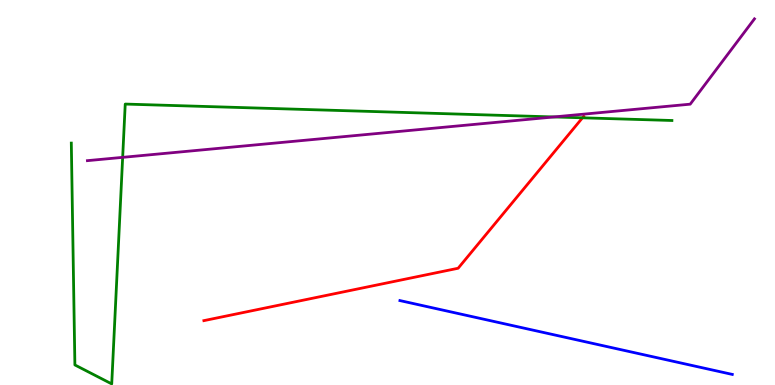[{'lines': ['blue', 'red'], 'intersections': []}, {'lines': ['green', 'red'], 'intersections': [{'x': 7.52, 'y': 6.94}]}, {'lines': ['purple', 'red'], 'intersections': []}, {'lines': ['blue', 'green'], 'intersections': []}, {'lines': ['blue', 'purple'], 'intersections': []}, {'lines': ['green', 'purple'], 'intersections': [{'x': 1.58, 'y': 5.91}, {'x': 7.15, 'y': 6.96}]}]